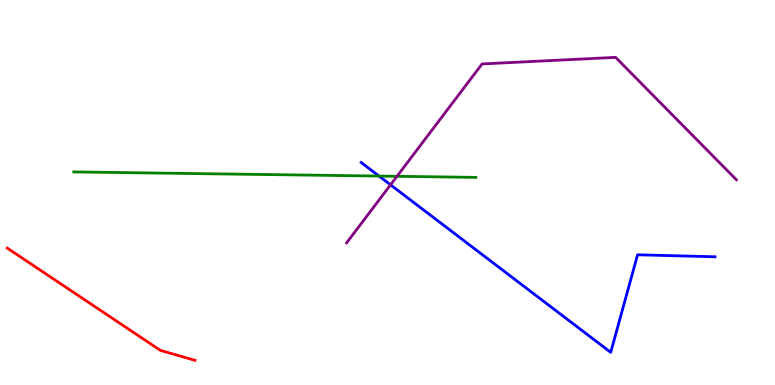[{'lines': ['blue', 'red'], 'intersections': []}, {'lines': ['green', 'red'], 'intersections': []}, {'lines': ['purple', 'red'], 'intersections': []}, {'lines': ['blue', 'green'], 'intersections': [{'x': 4.89, 'y': 5.43}]}, {'lines': ['blue', 'purple'], 'intersections': [{'x': 5.04, 'y': 5.2}]}, {'lines': ['green', 'purple'], 'intersections': [{'x': 5.12, 'y': 5.42}]}]